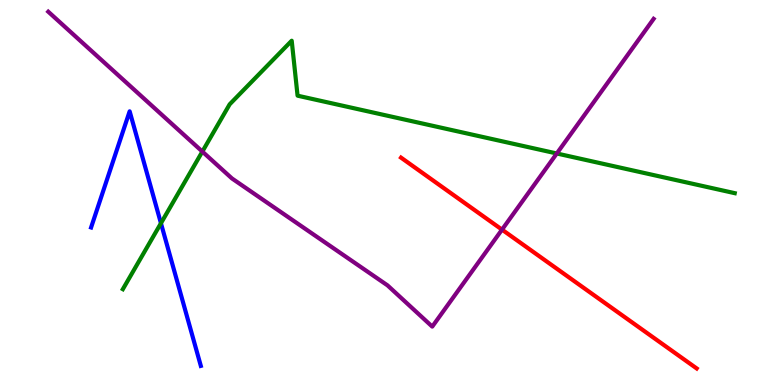[{'lines': ['blue', 'red'], 'intersections': []}, {'lines': ['green', 'red'], 'intersections': []}, {'lines': ['purple', 'red'], 'intersections': [{'x': 6.48, 'y': 4.04}]}, {'lines': ['blue', 'green'], 'intersections': [{'x': 2.08, 'y': 4.2}]}, {'lines': ['blue', 'purple'], 'intersections': []}, {'lines': ['green', 'purple'], 'intersections': [{'x': 2.61, 'y': 6.06}, {'x': 7.18, 'y': 6.01}]}]